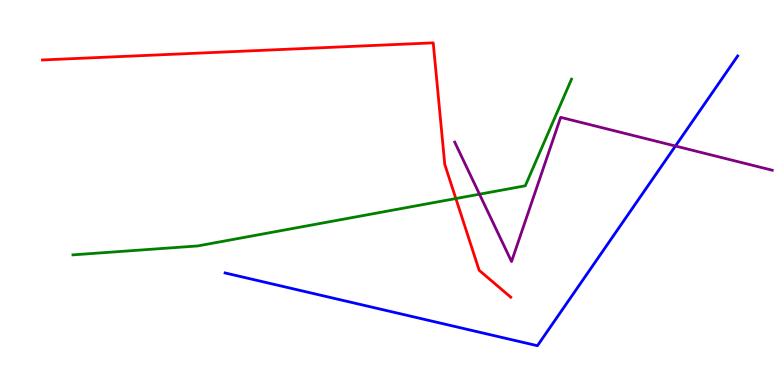[{'lines': ['blue', 'red'], 'intersections': []}, {'lines': ['green', 'red'], 'intersections': [{'x': 5.88, 'y': 4.84}]}, {'lines': ['purple', 'red'], 'intersections': []}, {'lines': ['blue', 'green'], 'intersections': []}, {'lines': ['blue', 'purple'], 'intersections': [{'x': 8.72, 'y': 6.21}]}, {'lines': ['green', 'purple'], 'intersections': [{'x': 6.19, 'y': 4.96}]}]